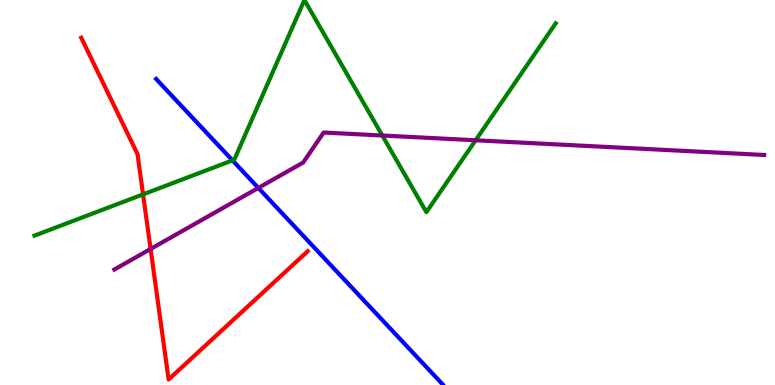[{'lines': ['blue', 'red'], 'intersections': []}, {'lines': ['green', 'red'], 'intersections': [{'x': 1.85, 'y': 4.95}]}, {'lines': ['purple', 'red'], 'intersections': [{'x': 1.94, 'y': 3.53}]}, {'lines': ['blue', 'green'], 'intersections': [{'x': 3.0, 'y': 5.83}]}, {'lines': ['blue', 'purple'], 'intersections': [{'x': 3.33, 'y': 5.12}]}, {'lines': ['green', 'purple'], 'intersections': [{'x': 4.93, 'y': 6.48}, {'x': 6.14, 'y': 6.36}]}]